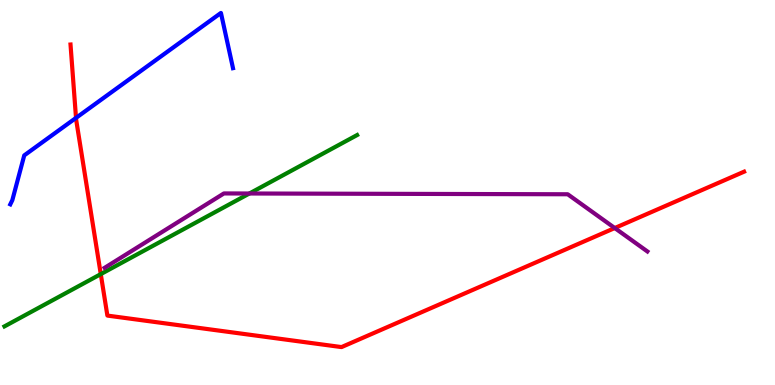[{'lines': ['blue', 'red'], 'intersections': [{'x': 0.981, 'y': 6.94}]}, {'lines': ['green', 'red'], 'intersections': [{'x': 1.3, 'y': 2.88}]}, {'lines': ['purple', 'red'], 'intersections': [{'x': 7.93, 'y': 4.08}]}, {'lines': ['blue', 'green'], 'intersections': []}, {'lines': ['blue', 'purple'], 'intersections': []}, {'lines': ['green', 'purple'], 'intersections': [{'x': 3.22, 'y': 4.97}]}]